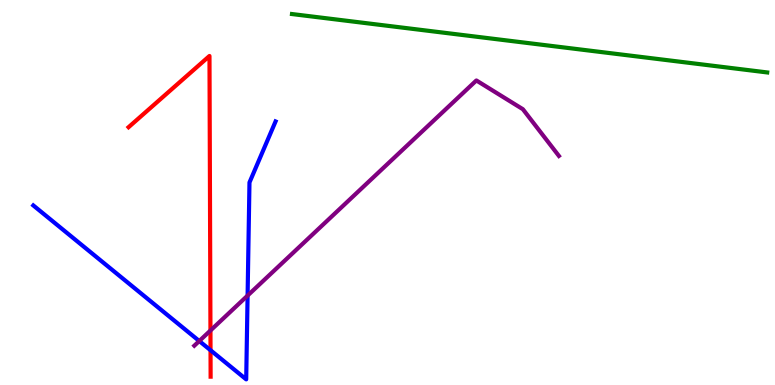[{'lines': ['blue', 'red'], 'intersections': [{'x': 2.72, 'y': 0.903}]}, {'lines': ['green', 'red'], 'intersections': []}, {'lines': ['purple', 'red'], 'intersections': [{'x': 2.72, 'y': 1.42}]}, {'lines': ['blue', 'green'], 'intersections': []}, {'lines': ['blue', 'purple'], 'intersections': [{'x': 2.57, 'y': 1.14}, {'x': 3.19, 'y': 2.32}]}, {'lines': ['green', 'purple'], 'intersections': []}]